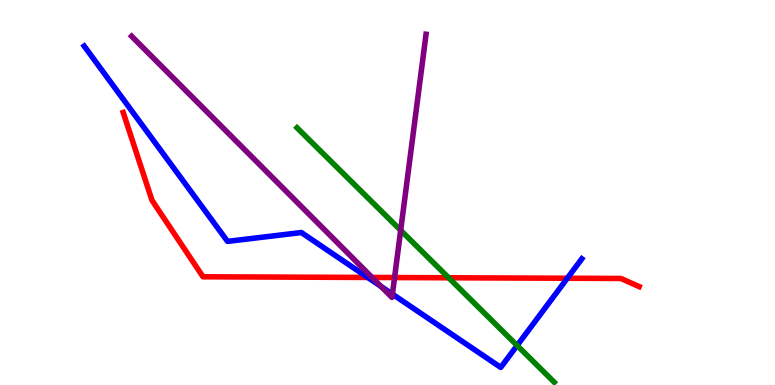[{'lines': ['blue', 'red'], 'intersections': [{'x': 4.74, 'y': 2.79}, {'x': 7.32, 'y': 2.77}]}, {'lines': ['green', 'red'], 'intersections': [{'x': 5.79, 'y': 2.79}]}, {'lines': ['purple', 'red'], 'intersections': [{'x': 4.8, 'y': 2.79}, {'x': 5.09, 'y': 2.79}]}, {'lines': ['blue', 'green'], 'intersections': [{'x': 6.67, 'y': 1.03}]}, {'lines': ['blue', 'purple'], 'intersections': [{'x': 4.92, 'y': 2.56}, {'x': 5.06, 'y': 2.36}]}, {'lines': ['green', 'purple'], 'intersections': [{'x': 5.17, 'y': 4.02}]}]